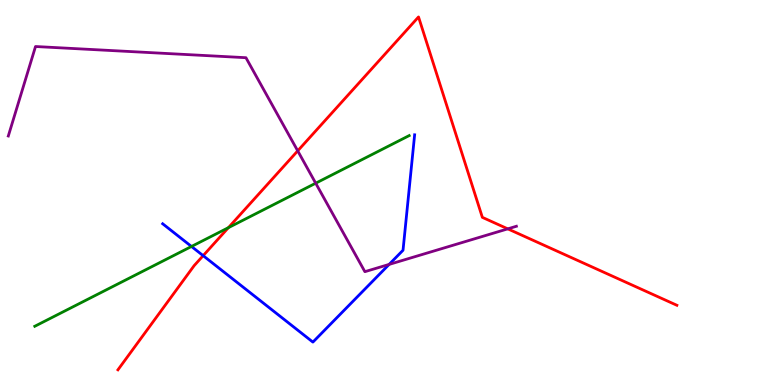[{'lines': ['blue', 'red'], 'intersections': [{'x': 2.62, 'y': 3.36}]}, {'lines': ['green', 'red'], 'intersections': [{'x': 2.95, 'y': 4.09}]}, {'lines': ['purple', 'red'], 'intersections': [{'x': 3.84, 'y': 6.08}, {'x': 6.55, 'y': 4.06}]}, {'lines': ['blue', 'green'], 'intersections': [{'x': 2.47, 'y': 3.6}]}, {'lines': ['blue', 'purple'], 'intersections': [{'x': 5.02, 'y': 3.13}]}, {'lines': ['green', 'purple'], 'intersections': [{'x': 4.07, 'y': 5.24}]}]